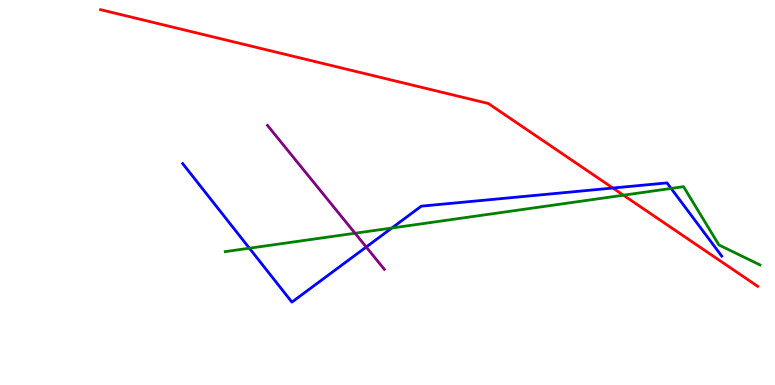[{'lines': ['blue', 'red'], 'intersections': [{'x': 7.91, 'y': 5.12}]}, {'lines': ['green', 'red'], 'intersections': [{'x': 8.04, 'y': 4.93}]}, {'lines': ['purple', 'red'], 'intersections': []}, {'lines': ['blue', 'green'], 'intersections': [{'x': 3.22, 'y': 3.55}, {'x': 5.06, 'y': 4.08}, {'x': 8.66, 'y': 5.11}]}, {'lines': ['blue', 'purple'], 'intersections': [{'x': 4.73, 'y': 3.58}]}, {'lines': ['green', 'purple'], 'intersections': [{'x': 4.58, 'y': 3.94}]}]